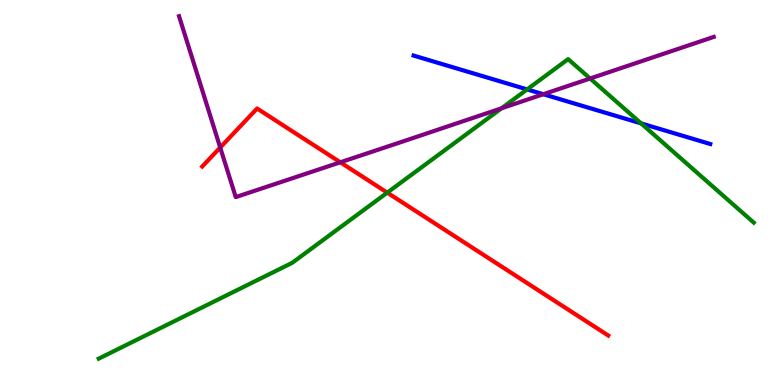[{'lines': ['blue', 'red'], 'intersections': []}, {'lines': ['green', 'red'], 'intersections': [{'x': 5.0, 'y': 5.0}]}, {'lines': ['purple', 'red'], 'intersections': [{'x': 2.84, 'y': 6.17}, {'x': 4.39, 'y': 5.78}]}, {'lines': ['blue', 'green'], 'intersections': [{'x': 6.8, 'y': 7.68}, {'x': 8.27, 'y': 6.8}]}, {'lines': ['blue', 'purple'], 'intersections': [{'x': 7.01, 'y': 7.55}]}, {'lines': ['green', 'purple'], 'intersections': [{'x': 6.47, 'y': 7.19}, {'x': 7.61, 'y': 7.96}]}]